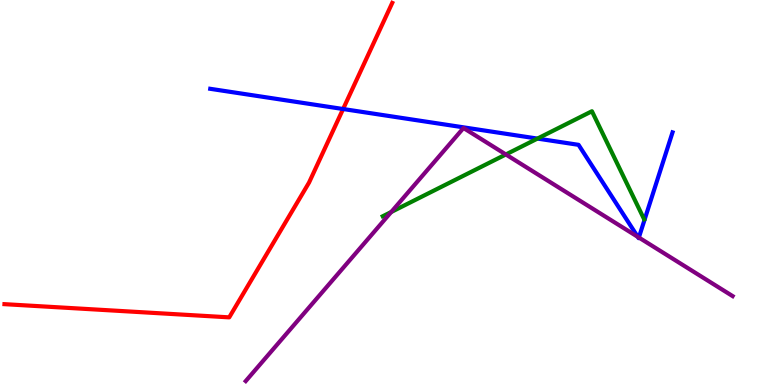[{'lines': ['blue', 'red'], 'intersections': [{'x': 4.43, 'y': 7.17}]}, {'lines': ['green', 'red'], 'intersections': []}, {'lines': ['purple', 'red'], 'intersections': []}, {'lines': ['blue', 'green'], 'intersections': [{'x': 6.93, 'y': 6.4}]}, {'lines': ['blue', 'purple'], 'intersections': [{'x': 8.23, 'y': 3.85}, {'x': 8.24, 'y': 3.83}]}, {'lines': ['green', 'purple'], 'intersections': [{'x': 5.05, 'y': 4.49}, {'x': 6.53, 'y': 5.99}]}]